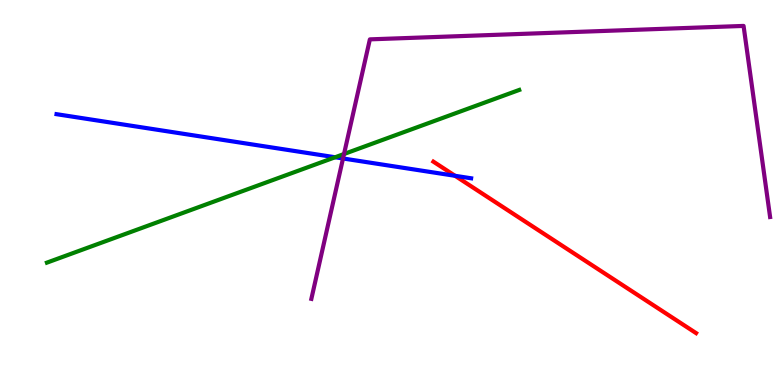[{'lines': ['blue', 'red'], 'intersections': [{'x': 5.87, 'y': 5.43}]}, {'lines': ['green', 'red'], 'intersections': []}, {'lines': ['purple', 'red'], 'intersections': []}, {'lines': ['blue', 'green'], 'intersections': [{'x': 4.32, 'y': 5.92}]}, {'lines': ['blue', 'purple'], 'intersections': [{'x': 4.43, 'y': 5.88}]}, {'lines': ['green', 'purple'], 'intersections': [{'x': 4.44, 'y': 6.0}]}]